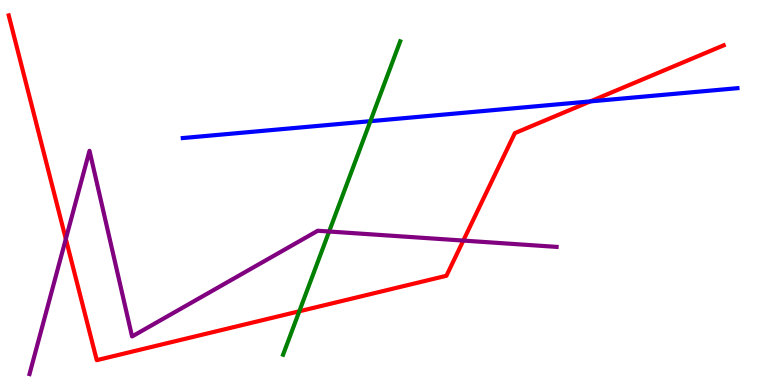[{'lines': ['blue', 'red'], 'intersections': [{'x': 7.62, 'y': 7.37}]}, {'lines': ['green', 'red'], 'intersections': [{'x': 3.86, 'y': 1.91}]}, {'lines': ['purple', 'red'], 'intersections': [{'x': 0.849, 'y': 3.79}, {'x': 5.98, 'y': 3.75}]}, {'lines': ['blue', 'green'], 'intersections': [{'x': 4.78, 'y': 6.85}]}, {'lines': ['blue', 'purple'], 'intersections': []}, {'lines': ['green', 'purple'], 'intersections': [{'x': 4.25, 'y': 3.99}]}]